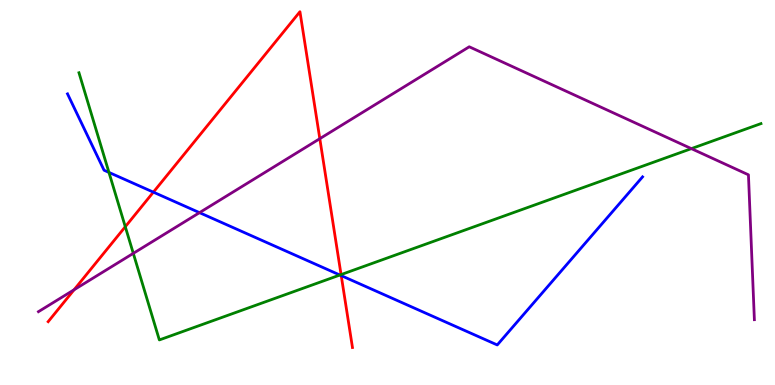[{'lines': ['blue', 'red'], 'intersections': [{'x': 1.98, 'y': 5.01}, {'x': 4.4, 'y': 2.84}]}, {'lines': ['green', 'red'], 'intersections': [{'x': 1.62, 'y': 4.11}, {'x': 4.4, 'y': 2.87}]}, {'lines': ['purple', 'red'], 'intersections': [{'x': 0.956, 'y': 2.47}, {'x': 4.13, 'y': 6.4}]}, {'lines': ['blue', 'green'], 'intersections': [{'x': 1.41, 'y': 5.52}, {'x': 4.39, 'y': 2.86}]}, {'lines': ['blue', 'purple'], 'intersections': [{'x': 2.57, 'y': 4.48}]}, {'lines': ['green', 'purple'], 'intersections': [{'x': 1.72, 'y': 3.42}, {'x': 8.92, 'y': 6.14}]}]